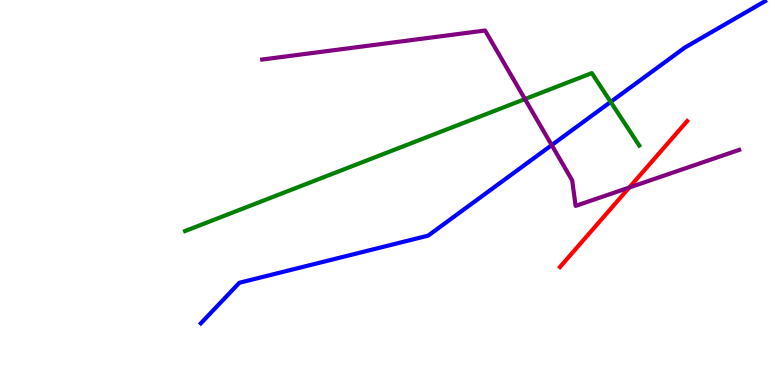[{'lines': ['blue', 'red'], 'intersections': []}, {'lines': ['green', 'red'], 'intersections': []}, {'lines': ['purple', 'red'], 'intersections': [{'x': 8.12, 'y': 5.13}]}, {'lines': ['blue', 'green'], 'intersections': [{'x': 7.88, 'y': 7.35}]}, {'lines': ['blue', 'purple'], 'intersections': [{'x': 7.12, 'y': 6.23}]}, {'lines': ['green', 'purple'], 'intersections': [{'x': 6.77, 'y': 7.43}]}]